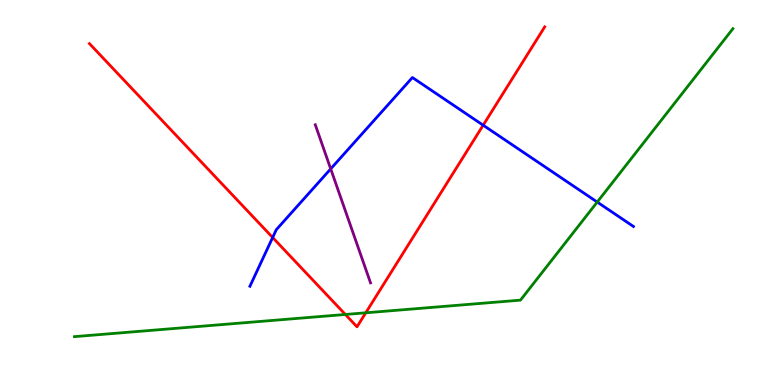[{'lines': ['blue', 'red'], 'intersections': [{'x': 3.52, 'y': 3.83}, {'x': 6.23, 'y': 6.75}]}, {'lines': ['green', 'red'], 'intersections': [{'x': 4.46, 'y': 1.83}, {'x': 4.72, 'y': 1.88}]}, {'lines': ['purple', 'red'], 'intersections': []}, {'lines': ['blue', 'green'], 'intersections': [{'x': 7.71, 'y': 4.75}]}, {'lines': ['blue', 'purple'], 'intersections': [{'x': 4.27, 'y': 5.61}]}, {'lines': ['green', 'purple'], 'intersections': []}]